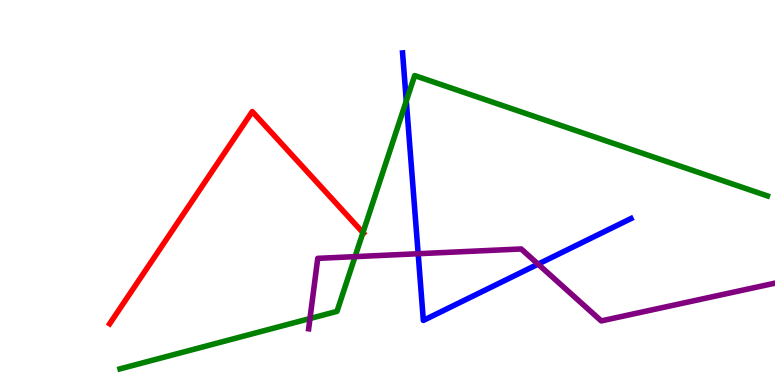[{'lines': ['blue', 'red'], 'intersections': []}, {'lines': ['green', 'red'], 'intersections': [{'x': 4.68, 'y': 3.96}]}, {'lines': ['purple', 'red'], 'intersections': []}, {'lines': ['blue', 'green'], 'intersections': [{'x': 5.24, 'y': 7.38}]}, {'lines': ['blue', 'purple'], 'intersections': [{'x': 5.4, 'y': 3.41}, {'x': 6.94, 'y': 3.14}]}, {'lines': ['green', 'purple'], 'intersections': [{'x': 4.0, 'y': 1.73}, {'x': 4.58, 'y': 3.33}]}]